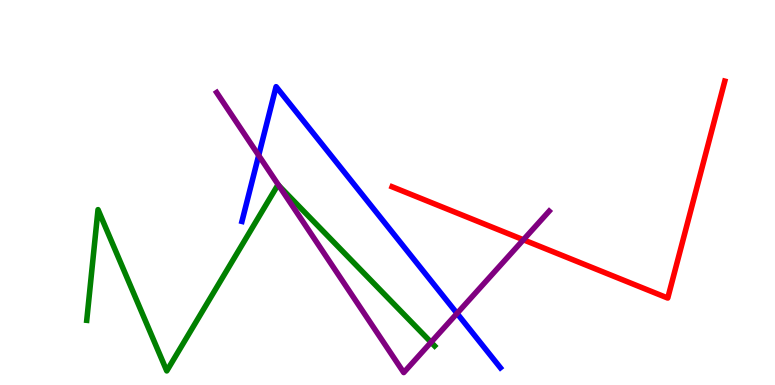[{'lines': ['blue', 'red'], 'intersections': []}, {'lines': ['green', 'red'], 'intersections': []}, {'lines': ['purple', 'red'], 'intersections': [{'x': 6.75, 'y': 3.77}]}, {'lines': ['blue', 'green'], 'intersections': []}, {'lines': ['blue', 'purple'], 'intersections': [{'x': 3.34, 'y': 5.96}, {'x': 5.9, 'y': 1.86}]}, {'lines': ['green', 'purple'], 'intersections': [{'x': 3.6, 'y': 5.18}, {'x': 5.56, 'y': 1.11}]}]